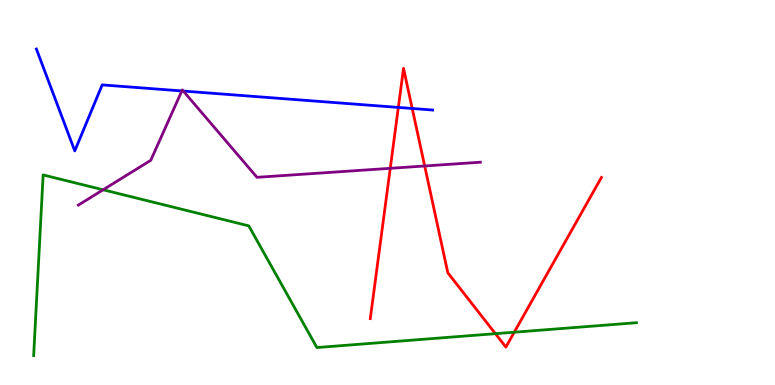[{'lines': ['blue', 'red'], 'intersections': [{'x': 5.14, 'y': 7.21}, {'x': 5.32, 'y': 7.18}]}, {'lines': ['green', 'red'], 'intersections': [{'x': 6.39, 'y': 1.33}, {'x': 6.64, 'y': 1.37}]}, {'lines': ['purple', 'red'], 'intersections': [{'x': 5.04, 'y': 5.63}, {'x': 5.48, 'y': 5.69}]}, {'lines': ['blue', 'green'], 'intersections': []}, {'lines': ['blue', 'purple'], 'intersections': [{'x': 2.35, 'y': 7.64}, {'x': 2.37, 'y': 7.63}]}, {'lines': ['green', 'purple'], 'intersections': [{'x': 1.33, 'y': 5.07}]}]